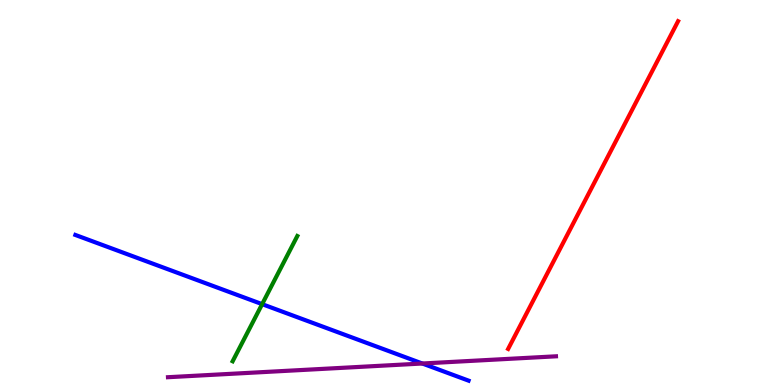[{'lines': ['blue', 'red'], 'intersections': []}, {'lines': ['green', 'red'], 'intersections': []}, {'lines': ['purple', 'red'], 'intersections': []}, {'lines': ['blue', 'green'], 'intersections': [{'x': 3.38, 'y': 2.1}]}, {'lines': ['blue', 'purple'], 'intersections': [{'x': 5.45, 'y': 0.558}]}, {'lines': ['green', 'purple'], 'intersections': []}]